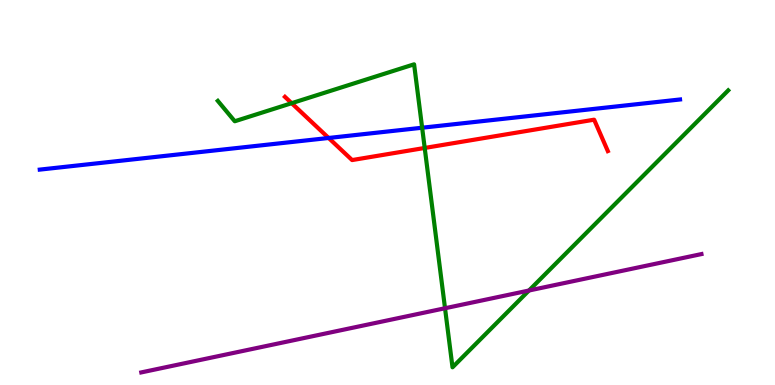[{'lines': ['blue', 'red'], 'intersections': [{'x': 4.24, 'y': 6.42}]}, {'lines': ['green', 'red'], 'intersections': [{'x': 3.76, 'y': 7.32}, {'x': 5.48, 'y': 6.16}]}, {'lines': ['purple', 'red'], 'intersections': []}, {'lines': ['blue', 'green'], 'intersections': [{'x': 5.45, 'y': 6.68}]}, {'lines': ['blue', 'purple'], 'intersections': []}, {'lines': ['green', 'purple'], 'intersections': [{'x': 5.74, 'y': 1.99}, {'x': 6.83, 'y': 2.45}]}]